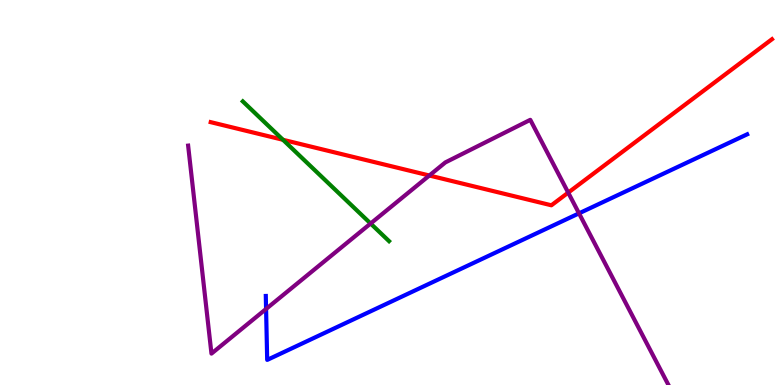[{'lines': ['blue', 'red'], 'intersections': []}, {'lines': ['green', 'red'], 'intersections': [{'x': 3.65, 'y': 6.37}]}, {'lines': ['purple', 'red'], 'intersections': [{'x': 5.54, 'y': 5.44}, {'x': 7.33, 'y': 5.0}]}, {'lines': ['blue', 'green'], 'intersections': []}, {'lines': ['blue', 'purple'], 'intersections': [{'x': 3.43, 'y': 1.98}, {'x': 7.47, 'y': 4.46}]}, {'lines': ['green', 'purple'], 'intersections': [{'x': 4.78, 'y': 4.19}]}]